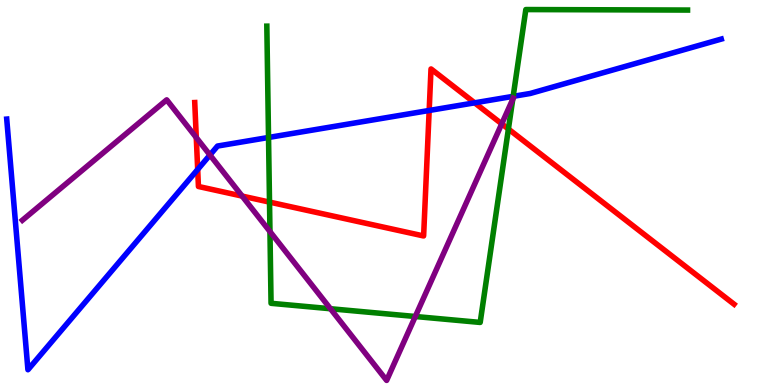[{'lines': ['blue', 'red'], 'intersections': [{'x': 2.55, 'y': 5.6}, {'x': 5.54, 'y': 7.13}, {'x': 6.12, 'y': 7.33}]}, {'lines': ['green', 'red'], 'intersections': [{'x': 3.48, 'y': 4.75}, {'x': 6.56, 'y': 6.65}]}, {'lines': ['purple', 'red'], 'intersections': [{'x': 2.53, 'y': 6.43}, {'x': 3.12, 'y': 4.91}, {'x': 6.47, 'y': 6.78}]}, {'lines': ['blue', 'green'], 'intersections': [{'x': 3.46, 'y': 6.43}, {'x': 6.62, 'y': 7.5}]}, {'lines': ['blue', 'purple'], 'intersections': [{'x': 2.71, 'y': 5.97}]}, {'lines': ['green', 'purple'], 'intersections': [{'x': 3.48, 'y': 3.99}, {'x': 4.26, 'y': 1.98}, {'x': 5.36, 'y': 1.78}, {'x': 6.62, 'y': 7.42}]}]